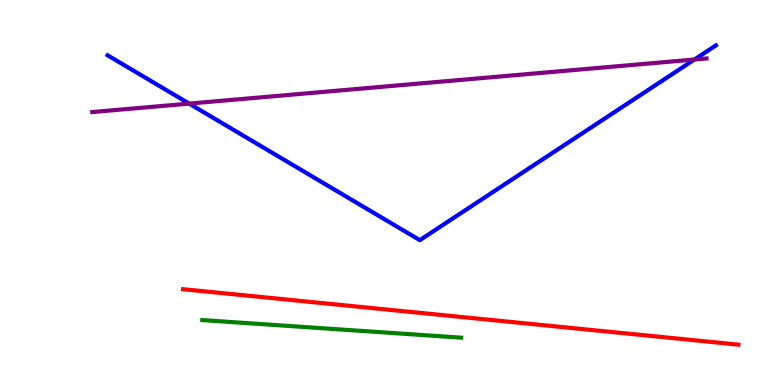[{'lines': ['blue', 'red'], 'intersections': []}, {'lines': ['green', 'red'], 'intersections': []}, {'lines': ['purple', 'red'], 'intersections': []}, {'lines': ['blue', 'green'], 'intersections': []}, {'lines': ['blue', 'purple'], 'intersections': [{'x': 2.44, 'y': 7.31}, {'x': 8.96, 'y': 8.45}]}, {'lines': ['green', 'purple'], 'intersections': []}]